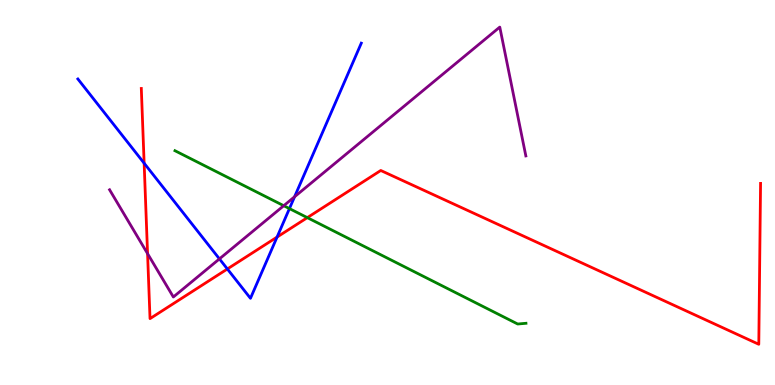[{'lines': ['blue', 'red'], 'intersections': [{'x': 1.86, 'y': 5.76}, {'x': 2.93, 'y': 3.01}, {'x': 3.58, 'y': 3.84}]}, {'lines': ['green', 'red'], 'intersections': [{'x': 3.97, 'y': 4.35}]}, {'lines': ['purple', 'red'], 'intersections': [{'x': 1.9, 'y': 3.41}]}, {'lines': ['blue', 'green'], 'intersections': [{'x': 3.73, 'y': 4.58}]}, {'lines': ['blue', 'purple'], 'intersections': [{'x': 2.83, 'y': 3.28}, {'x': 3.8, 'y': 4.89}]}, {'lines': ['green', 'purple'], 'intersections': [{'x': 3.66, 'y': 4.66}]}]